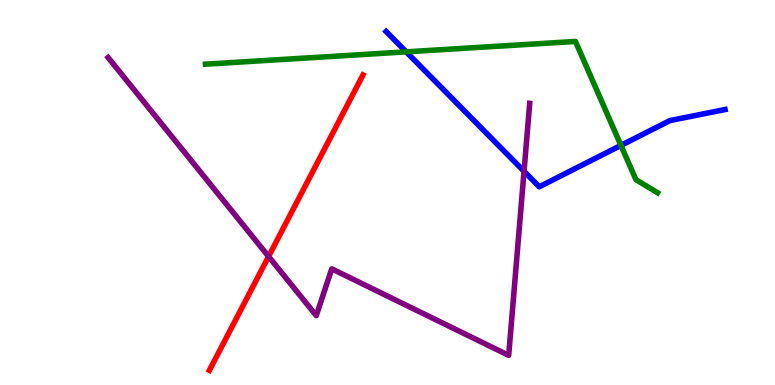[{'lines': ['blue', 'red'], 'intersections': []}, {'lines': ['green', 'red'], 'intersections': []}, {'lines': ['purple', 'red'], 'intersections': [{'x': 3.47, 'y': 3.34}]}, {'lines': ['blue', 'green'], 'intersections': [{'x': 5.24, 'y': 8.65}, {'x': 8.01, 'y': 6.22}]}, {'lines': ['blue', 'purple'], 'intersections': [{'x': 6.76, 'y': 5.55}]}, {'lines': ['green', 'purple'], 'intersections': []}]